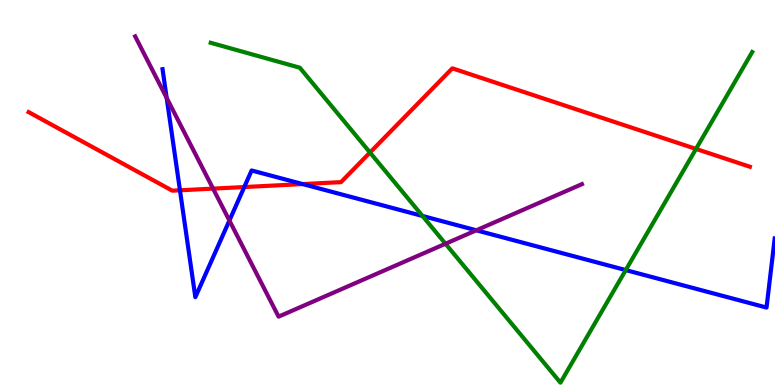[{'lines': ['blue', 'red'], 'intersections': [{'x': 2.32, 'y': 5.06}, {'x': 3.15, 'y': 5.14}, {'x': 3.91, 'y': 5.22}]}, {'lines': ['green', 'red'], 'intersections': [{'x': 4.77, 'y': 6.04}, {'x': 8.98, 'y': 6.13}]}, {'lines': ['purple', 'red'], 'intersections': [{'x': 2.75, 'y': 5.1}]}, {'lines': ['blue', 'green'], 'intersections': [{'x': 5.45, 'y': 4.39}, {'x': 8.07, 'y': 2.98}]}, {'lines': ['blue', 'purple'], 'intersections': [{'x': 2.15, 'y': 7.46}, {'x': 2.96, 'y': 4.27}, {'x': 6.15, 'y': 4.02}]}, {'lines': ['green', 'purple'], 'intersections': [{'x': 5.75, 'y': 3.67}]}]